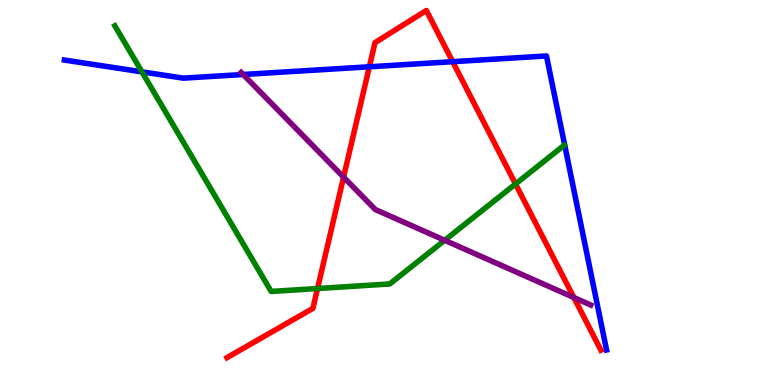[{'lines': ['blue', 'red'], 'intersections': [{'x': 4.77, 'y': 8.27}, {'x': 5.84, 'y': 8.4}]}, {'lines': ['green', 'red'], 'intersections': [{'x': 4.1, 'y': 2.51}, {'x': 6.65, 'y': 5.22}]}, {'lines': ['purple', 'red'], 'intersections': [{'x': 4.43, 'y': 5.4}, {'x': 7.4, 'y': 2.27}]}, {'lines': ['blue', 'green'], 'intersections': [{'x': 1.83, 'y': 8.13}]}, {'lines': ['blue', 'purple'], 'intersections': [{'x': 3.14, 'y': 8.07}]}, {'lines': ['green', 'purple'], 'intersections': [{'x': 5.74, 'y': 3.76}]}]